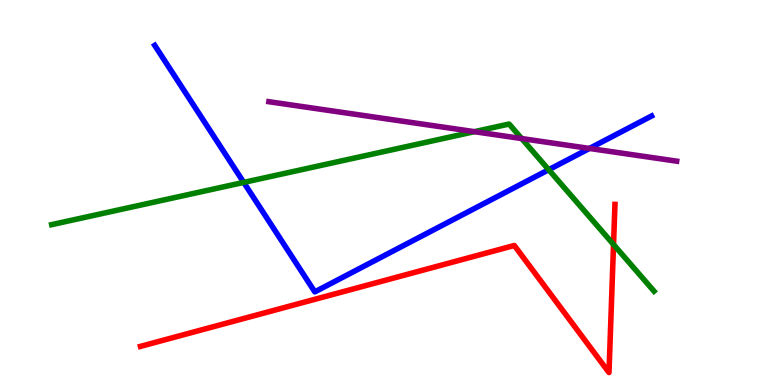[{'lines': ['blue', 'red'], 'intersections': []}, {'lines': ['green', 'red'], 'intersections': [{'x': 7.92, 'y': 3.65}]}, {'lines': ['purple', 'red'], 'intersections': []}, {'lines': ['blue', 'green'], 'intersections': [{'x': 3.14, 'y': 5.26}, {'x': 7.08, 'y': 5.59}]}, {'lines': ['blue', 'purple'], 'intersections': [{'x': 7.61, 'y': 6.14}]}, {'lines': ['green', 'purple'], 'intersections': [{'x': 6.12, 'y': 6.58}, {'x': 6.73, 'y': 6.4}]}]